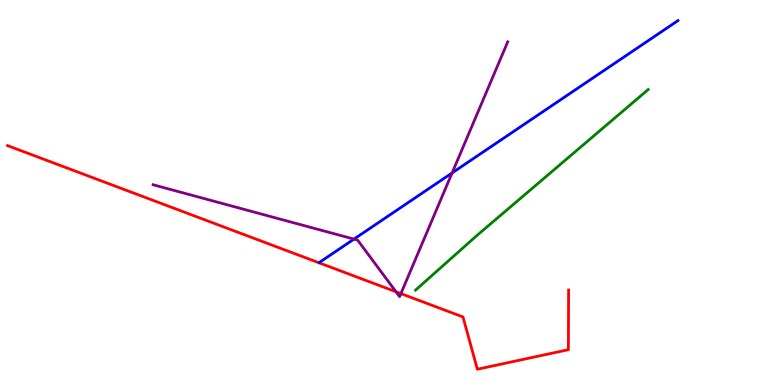[{'lines': ['blue', 'red'], 'intersections': []}, {'lines': ['green', 'red'], 'intersections': []}, {'lines': ['purple', 'red'], 'intersections': [{'x': 5.11, 'y': 2.42}, {'x': 5.17, 'y': 2.37}]}, {'lines': ['blue', 'green'], 'intersections': []}, {'lines': ['blue', 'purple'], 'intersections': [{'x': 4.57, 'y': 3.79}, {'x': 5.83, 'y': 5.51}]}, {'lines': ['green', 'purple'], 'intersections': []}]